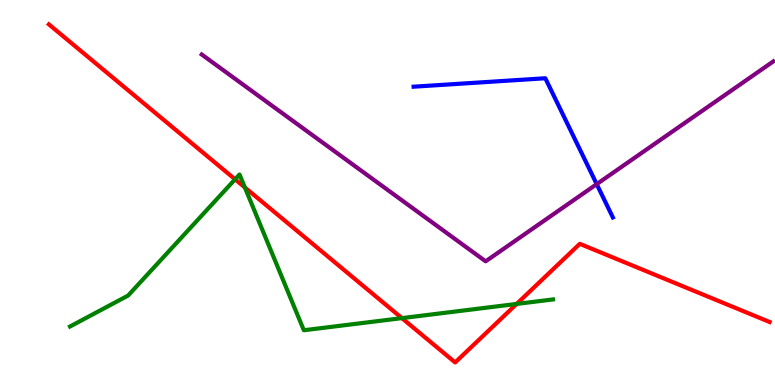[{'lines': ['blue', 'red'], 'intersections': []}, {'lines': ['green', 'red'], 'intersections': [{'x': 3.03, 'y': 5.34}, {'x': 3.16, 'y': 5.13}, {'x': 5.19, 'y': 1.74}, {'x': 6.67, 'y': 2.11}]}, {'lines': ['purple', 'red'], 'intersections': []}, {'lines': ['blue', 'green'], 'intersections': []}, {'lines': ['blue', 'purple'], 'intersections': [{'x': 7.7, 'y': 5.22}]}, {'lines': ['green', 'purple'], 'intersections': []}]